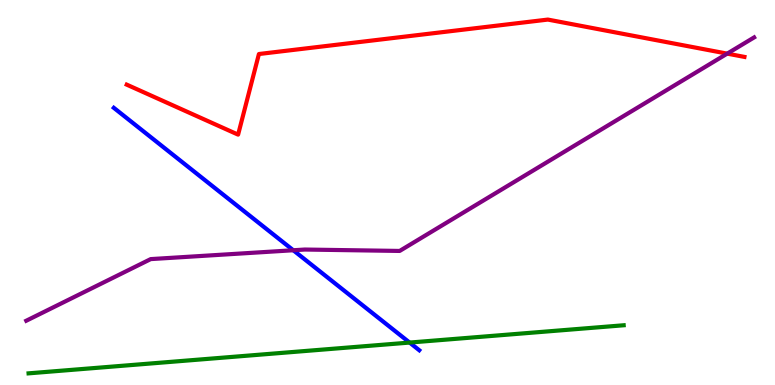[{'lines': ['blue', 'red'], 'intersections': []}, {'lines': ['green', 'red'], 'intersections': []}, {'lines': ['purple', 'red'], 'intersections': [{'x': 9.38, 'y': 8.61}]}, {'lines': ['blue', 'green'], 'intersections': [{'x': 5.29, 'y': 1.1}]}, {'lines': ['blue', 'purple'], 'intersections': [{'x': 3.78, 'y': 3.5}]}, {'lines': ['green', 'purple'], 'intersections': []}]